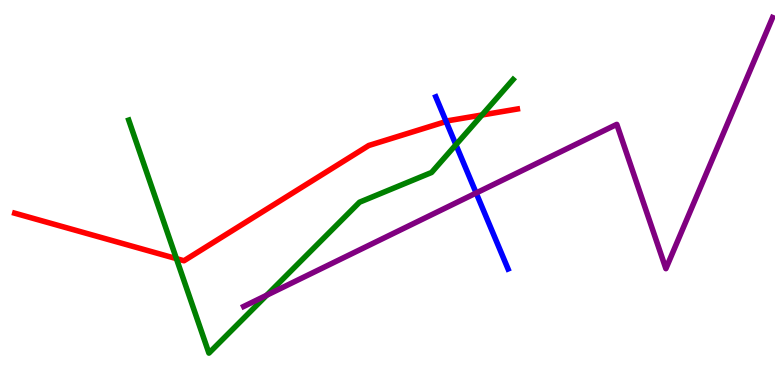[{'lines': ['blue', 'red'], 'intersections': [{'x': 5.76, 'y': 6.84}]}, {'lines': ['green', 'red'], 'intersections': [{'x': 2.28, 'y': 3.28}, {'x': 6.22, 'y': 7.01}]}, {'lines': ['purple', 'red'], 'intersections': []}, {'lines': ['blue', 'green'], 'intersections': [{'x': 5.88, 'y': 6.24}]}, {'lines': ['blue', 'purple'], 'intersections': [{'x': 6.14, 'y': 4.99}]}, {'lines': ['green', 'purple'], 'intersections': [{'x': 3.44, 'y': 2.33}]}]